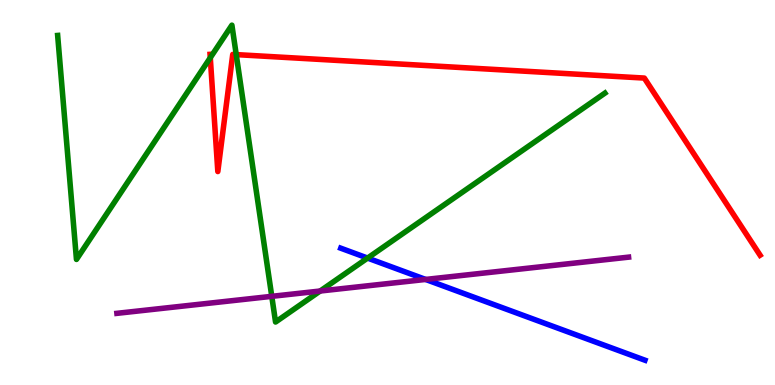[{'lines': ['blue', 'red'], 'intersections': []}, {'lines': ['green', 'red'], 'intersections': [{'x': 2.71, 'y': 8.5}, {'x': 3.05, 'y': 8.58}]}, {'lines': ['purple', 'red'], 'intersections': []}, {'lines': ['blue', 'green'], 'intersections': [{'x': 4.74, 'y': 3.3}]}, {'lines': ['blue', 'purple'], 'intersections': [{'x': 5.49, 'y': 2.74}]}, {'lines': ['green', 'purple'], 'intersections': [{'x': 3.51, 'y': 2.3}, {'x': 4.13, 'y': 2.44}]}]